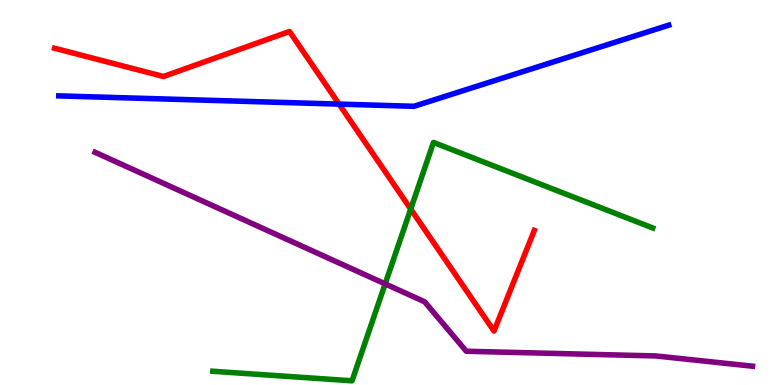[{'lines': ['blue', 'red'], 'intersections': [{'x': 4.38, 'y': 7.3}]}, {'lines': ['green', 'red'], 'intersections': [{'x': 5.3, 'y': 4.57}]}, {'lines': ['purple', 'red'], 'intersections': []}, {'lines': ['blue', 'green'], 'intersections': []}, {'lines': ['blue', 'purple'], 'intersections': []}, {'lines': ['green', 'purple'], 'intersections': [{'x': 4.97, 'y': 2.63}]}]